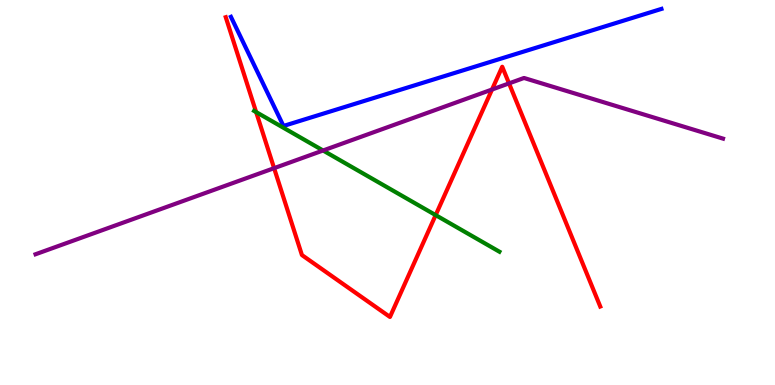[{'lines': ['blue', 'red'], 'intersections': []}, {'lines': ['green', 'red'], 'intersections': [{'x': 3.31, 'y': 7.09}, {'x': 5.62, 'y': 4.41}]}, {'lines': ['purple', 'red'], 'intersections': [{'x': 3.54, 'y': 5.63}, {'x': 6.35, 'y': 7.67}, {'x': 6.57, 'y': 7.83}]}, {'lines': ['blue', 'green'], 'intersections': []}, {'lines': ['blue', 'purple'], 'intersections': []}, {'lines': ['green', 'purple'], 'intersections': [{'x': 4.17, 'y': 6.09}]}]